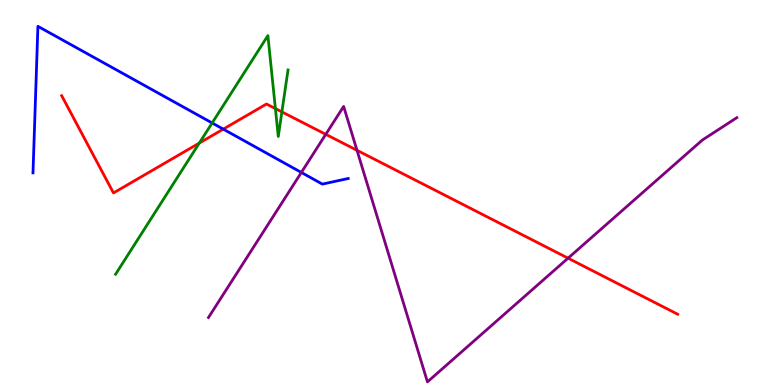[{'lines': ['blue', 'red'], 'intersections': [{'x': 2.88, 'y': 6.65}]}, {'lines': ['green', 'red'], 'intersections': [{'x': 2.57, 'y': 6.28}, {'x': 3.55, 'y': 7.18}, {'x': 3.64, 'y': 7.09}]}, {'lines': ['purple', 'red'], 'intersections': [{'x': 4.2, 'y': 6.51}, {'x': 4.61, 'y': 6.1}, {'x': 7.33, 'y': 3.29}]}, {'lines': ['blue', 'green'], 'intersections': [{'x': 2.74, 'y': 6.81}]}, {'lines': ['blue', 'purple'], 'intersections': [{'x': 3.89, 'y': 5.52}]}, {'lines': ['green', 'purple'], 'intersections': []}]